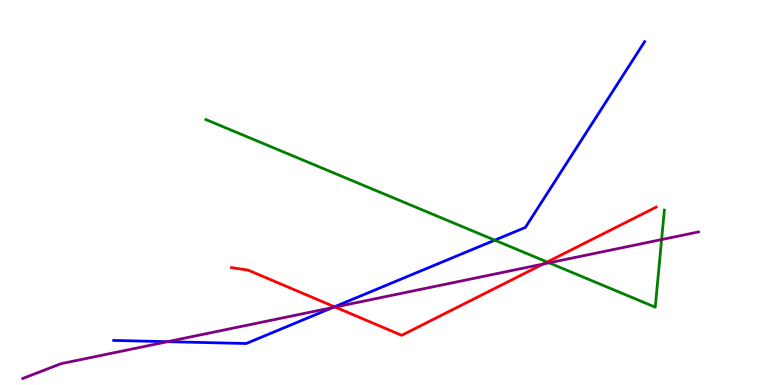[{'lines': ['blue', 'red'], 'intersections': [{'x': 4.32, 'y': 2.03}]}, {'lines': ['green', 'red'], 'intersections': [{'x': 7.06, 'y': 3.19}]}, {'lines': ['purple', 'red'], 'intersections': [{'x': 4.32, 'y': 2.02}, {'x': 7.01, 'y': 3.14}]}, {'lines': ['blue', 'green'], 'intersections': [{'x': 6.38, 'y': 3.76}]}, {'lines': ['blue', 'purple'], 'intersections': [{'x': 2.16, 'y': 1.13}, {'x': 4.29, 'y': 2.01}]}, {'lines': ['green', 'purple'], 'intersections': [{'x': 7.08, 'y': 3.17}, {'x': 8.54, 'y': 3.78}]}]